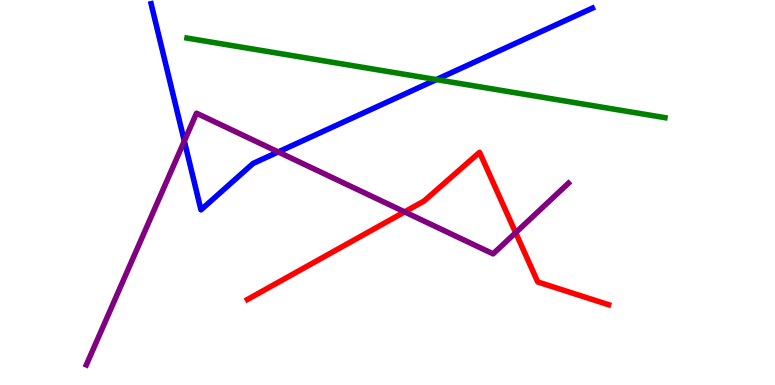[{'lines': ['blue', 'red'], 'intersections': []}, {'lines': ['green', 'red'], 'intersections': []}, {'lines': ['purple', 'red'], 'intersections': [{'x': 5.22, 'y': 4.5}, {'x': 6.65, 'y': 3.96}]}, {'lines': ['blue', 'green'], 'intersections': [{'x': 5.63, 'y': 7.93}]}, {'lines': ['blue', 'purple'], 'intersections': [{'x': 2.38, 'y': 6.34}, {'x': 3.59, 'y': 6.05}]}, {'lines': ['green', 'purple'], 'intersections': []}]